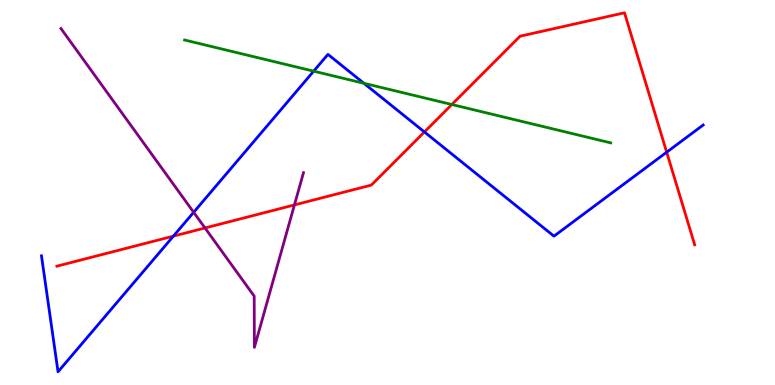[{'lines': ['blue', 'red'], 'intersections': [{'x': 2.24, 'y': 3.87}, {'x': 5.48, 'y': 6.57}, {'x': 8.6, 'y': 6.05}]}, {'lines': ['green', 'red'], 'intersections': [{'x': 5.83, 'y': 7.29}]}, {'lines': ['purple', 'red'], 'intersections': [{'x': 2.65, 'y': 4.08}, {'x': 3.8, 'y': 4.68}]}, {'lines': ['blue', 'green'], 'intersections': [{'x': 4.05, 'y': 8.15}, {'x': 4.7, 'y': 7.84}]}, {'lines': ['blue', 'purple'], 'intersections': [{'x': 2.5, 'y': 4.49}]}, {'lines': ['green', 'purple'], 'intersections': []}]